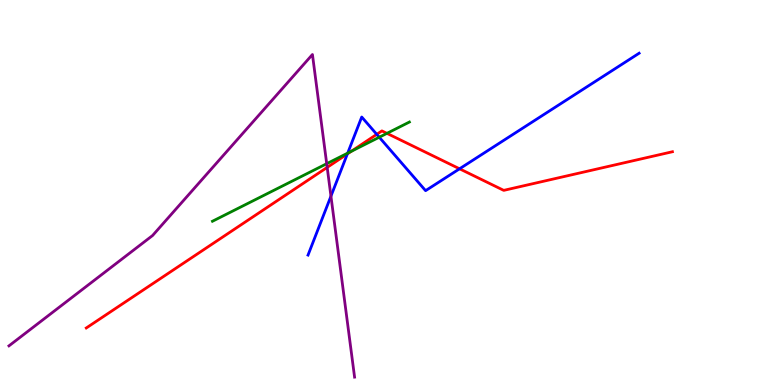[{'lines': ['blue', 'red'], 'intersections': [{'x': 4.48, 'y': 6.0}, {'x': 4.86, 'y': 6.51}, {'x': 5.93, 'y': 5.62}]}, {'lines': ['green', 'red'], 'intersections': [{'x': 4.53, 'y': 6.07}, {'x': 4.99, 'y': 6.54}]}, {'lines': ['purple', 'red'], 'intersections': [{'x': 4.22, 'y': 5.65}]}, {'lines': ['blue', 'green'], 'intersections': [{'x': 4.49, 'y': 6.02}, {'x': 4.89, 'y': 6.44}]}, {'lines': ['blue', 'purple'], 'intersections': [{'x': 4.27, 'y': 4.9}]}, {'lines': ['green', 'purple'], 'intersections': [{'x': 4.22, 'y': 5.75}]}]